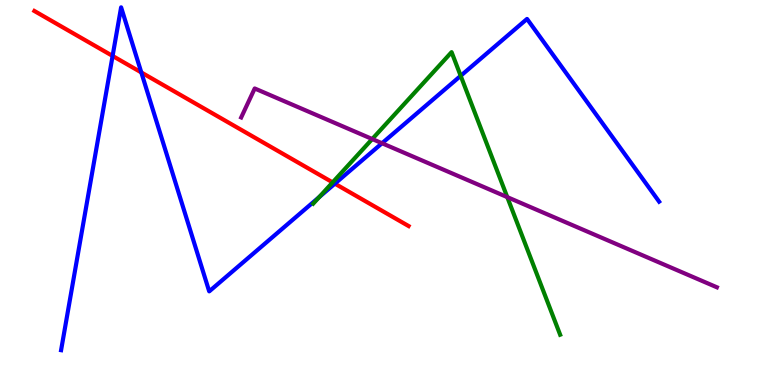[{'lines': ['blue', 'red'], 'intersections': [{'x': 1.45, 'y': 8.55}, {'x': 1.82, 'y': 8.12}, {'x': 4.32, 'y': 5.23}]}, {'lines': ['green', 'red'], 'intersections': [{'x': 4.29, 'y': 5.26}]}, {'lines': ['purple', 'red'], 'intersections': []}, {'lines': ['blue', 'green'], 'intersections': [{'x': 4.12, 'y': 4.88}, {'x': 5.94, 'y': 8.03}]}, {'lines': ['blue', 'purple'], 'intersections': [{'x': 4.93, 'y': 6.28}]}, {'lines': ['green', 'purple'], 'intersections': [{'x': 4.8, 'y': 6.39}, {'x': 6.55, 'y': 4.88}]}]